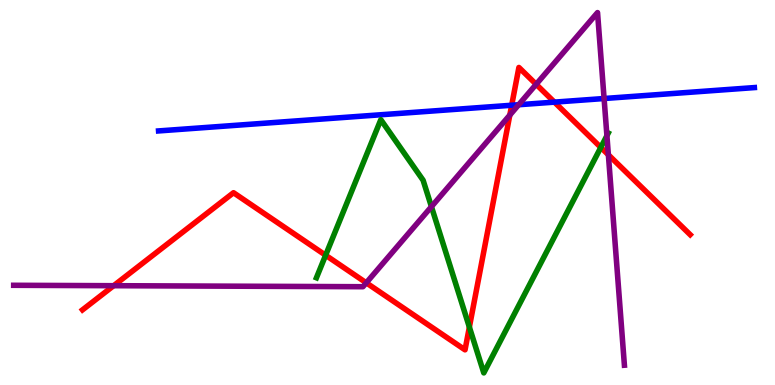[{'lines': ['blue', 'red'], 'intersections': [{'x': 6.6, 'y': 7.27}, {'x': 7.15, 'y': 7.35}]}, {'lines': ['green', 'red'], 'intersections': [{'x': 4.2, 'y': 3.37}, {'x': 6.06, 'y': 1.5}, {'x': 7.75, 'y': 6.17}]}, {'lines': ['purple', 'red'], 'intersections': [{'x': 1.47, 'y': 2.58}, {'x': 4.73, 'y': 2.65}, {'x': 6.58, 'y': 7.01}, {'x': 6.92, 'y': 7.81}, {'x': 7.85, 'y': 5.98}]}, {'lines': ['blue', 'green'], 'intersections': []}, {'lines': ['blue', 'purple'], 'intersections': [{'x': 6.69, 'y': 7.28}, {'x': 7.79, 'y': 7.44}]}, {'lines': ['green', 'purple'], 'intersections': [{'x': 5.57, 'y': 4.63}, {'x': 7.83, 'y': 6.48}]}]